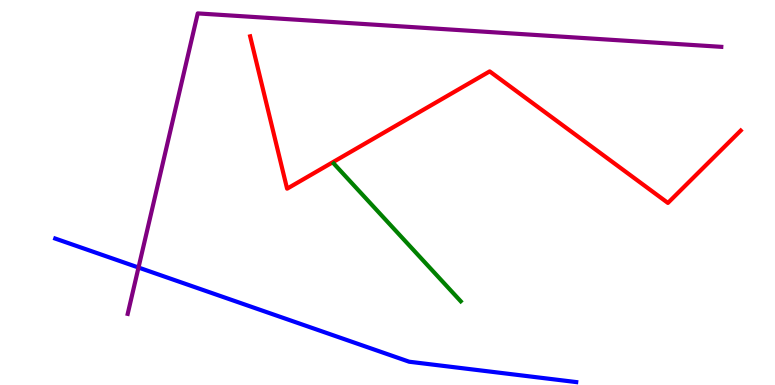[{'lines': ['blue', 'red'], 'intersections': []}, {'lines': ['green', 'red'], 'intersections': []}, {'lines': ['purple', 'red'], 'intersections': []}, {'lines': ['blue', 'green'], 'intersections': []}, {'lines': ['blue', 'purple'], 'intersections': [{'x': 1.79, 'y': 3.05}]}, {'lines': ['green', 'purple'], 'intersections': []}]